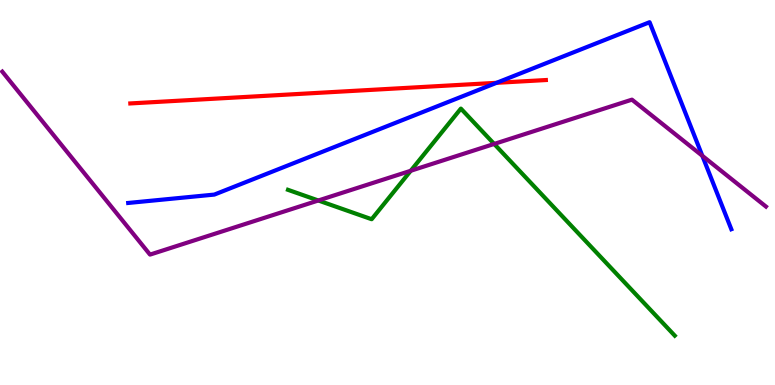[{'lines': ['blue', 'red'], 'intersections': [{'x': 6.41, 'y': 7.85}]}, {'lines': ['green', 'red'], 'intersections': []}, {'lines': ['purple', 'red'], 'intersections': []}, {'lines': ['blue', 'green'], 'intersections': []}, {'lines': ['blue', 'purple'], 'intersections': [{'x': 9.06, 'y': 5.95}]}, {'lines': ['green', 'purple'], 'intersections': [{'x': 4.11, 'y': 4.79}, {'x': 5.3, 'y': 5.56}, {'x': 6.38, 'y': 6.26}]}]